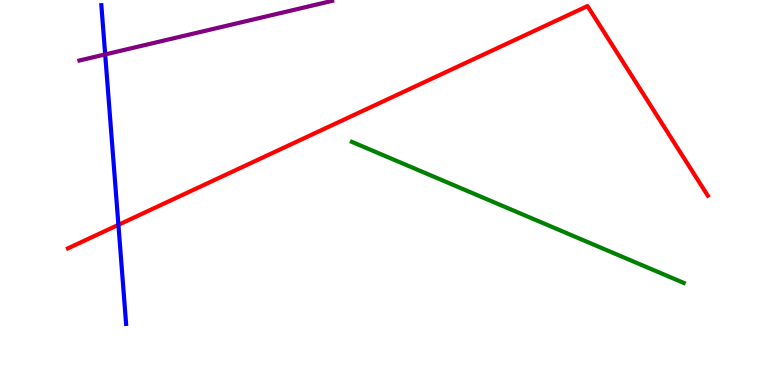[{'lines': ['blue', 'red'], 'intersections': [{'x': 1.53, 'y': 4.16}]}, {'lines': ['green', 'red'], 'intersections': []}, {'lines': ['purple', 'red'], 'intersections': []}, {'lines': ['blue', 'green'], 'intersections': []}, {'lines': ['blue', 'purple'], 'intersections': [{'x': 1.36, 'y': 8.59}]}, {'lines': ['green', 'purple'], 'intersections': []}]